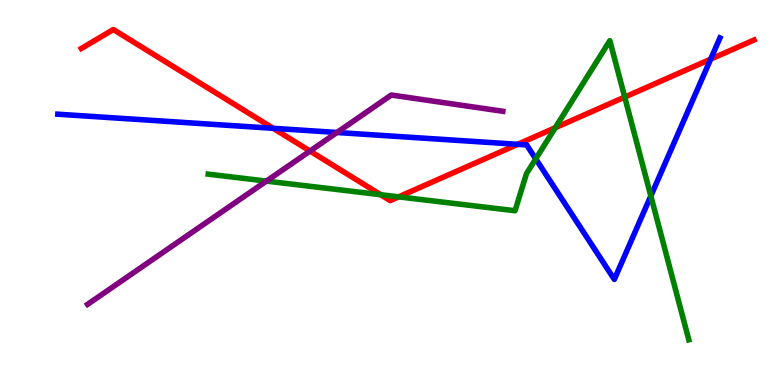[{'lines': ['blue', 'red'], 'intersections': [{'x': 3.53, 'y': 6.67}, {'x': 6.68, 'y': 6.25}, {'x': 9.17, 'y': 8.46}]}, {'lines': ['green', 'red'], 'intersections': [{'x': 4.91, 'y': 4.94}, {'x': 5.14, 'y': 4.89}, {'x': 7.16, 'y': 6.68}, {'x': 8.06, 'y': 7.48}]}, {'lines': ['purple', 'red'], 'intersections': [{'x': 4.0, 'y': 6.08}]}, {'lines': ['blue', 'green'], 'intersections': [{'x': 6.91, 'y': 5.87}, {'x': 8.4, 'y': 4.91}]}, {'lines': ['blue', 'purple'], 'intersections': [{'x': 4.35, 'y': 6.56}]}, {'lines': ['green', 'purple'], 'intersections': [{'x': 3.44, 'y': 5.3}]}]